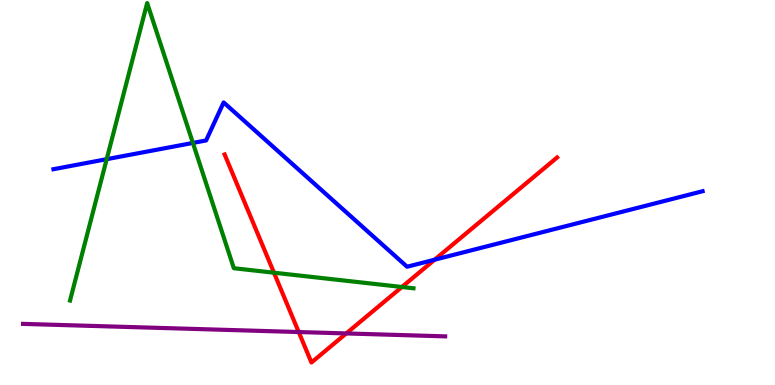[{'lines': ['blue', 'red'], 'intersections': [{'x': 5.61, 'y': 3.25}]}, {'lines': ['green', 'red'], 'intersections': [{'x': 3.54, 'y': 2.92}, {'x': 5.19, 'y': 2.55}]}, {'lines': ['purple', 'red'], 'intersections': [{'x': 3.85, 'y': 1.38}, {'x': 4.47, 'y': 1.34}]}, {'lines': ['blue', 'green'], 'intersections': [{'x': 1.38, 'y': 5.87}, {'x': 2.49, 'y': 6.29}]}, {'lines': ['blue', 'purple'], 'intersections': []}, {'lines': ['green', 'purple'], 'intersections': []}]